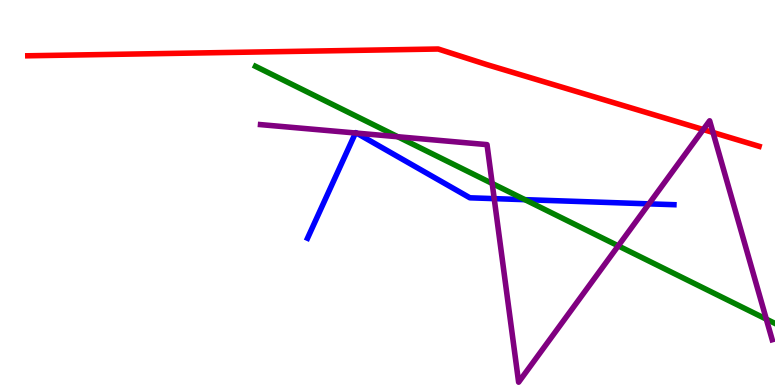[{'lines': ['blue', 'red'], 'intersections': []}, {'lines': ['green', 'red'], 'intersections': []}, {'lines': ['purple', 'red'], 'intersections': [{'x': 9.07, 'y': 6.64}, {'x': 9.2, 'y': 6.56}]}, {'lines': ['blue', 'green'], 'intersections': [{'x': 6.77, 'y': 4.81}]}, {'lines': ['blue', 'purple'], 'intersections': [{'x': 4.59, 'y': 6.55}, {'x': 4.6, 'y': 6.54}, {'x': 6.38, 'y': 4.84}, {'x': 8.37, 'y': 4.71}]}, {'lines': ['green', 'purple'], 'intersections': [{'x': 5.13, 'y': 6.45}, {'x': 6.35, 'y': 5.23}, {'x': 7.98, 'y': 3.61}, {'x': 9.89, 'y': 1.71}]}]